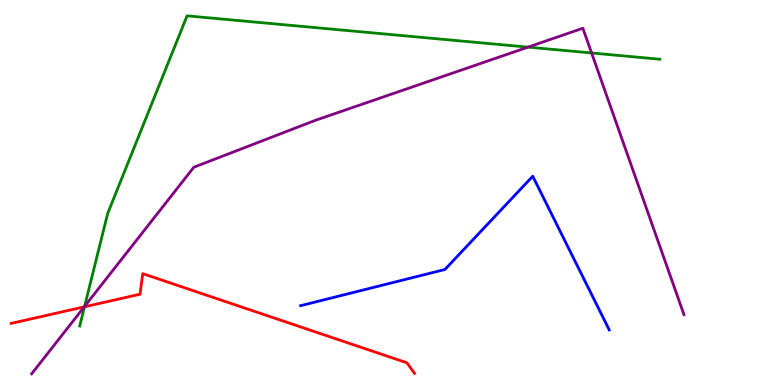[{'lines': ['blue', 'red'], 'intersections': []}, {'lines': ['green', 'red'], 'intersections': [{'x': 1.09, 'y': 2.03}]}, {'lines': ['purple', 'red'], 'intersections': [{'x': 1.09, 'y': 2.03}]}, {'lines': ['blue', 'green'], 'intersections': []}, {'lines': ['blue', 'purple'], 'intersections': []}, {'lines': ['green', 'purple'], 'intersections': [{'x': 1.09, 'y': 2.04}, {'x': 6.81, 'y': 8.78}, {'x': 7.63, 'y': 8.62}]}]